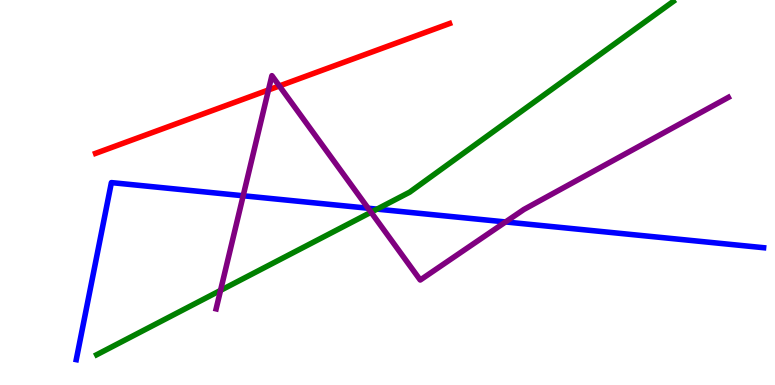[{'lines': ['blue', 'red'], 'intersections': []}, {'lines': ['green', 'red'], 'intersections': []}, {'lines': ['purple', 'red'], 'intersections': [{'x': 3.46, 'y': 7.66}, {'x': 3.6, 'y': 7.77}]}, {'lines': ['blue', 'green'], 'intersections': [{'x': 4.86, 'y': 4.57}]}, {'lines': ['blue', 'purple'], 'intersections': [{'x': 3.14, 'y': 4.92}, {'x': 4.75, 'y': 4.59}, {'x': 6.52, 'y': 4.24}]}, {'lines': ['green', 'purple'], 'intersections': [{'x': 2.85, 'y': 2.46}, {'x': 4.79, 'y': 4.49}]}]